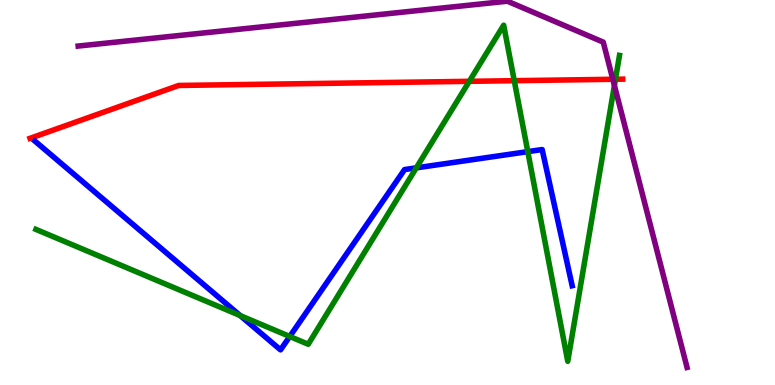[{'lines': ['blue', 'red'], 'intersections': []}, {'lines': ['green', 'red'], 'intersections': [{'x': 6.06, 'y': 7.89}, {'x': 6.64, 'y': 7.9}, {'x': 7.94, 'y': 7.94}]}, {'lines': ['purple', 'red'], 'intersections': [{'x': 7.91, 'y': 7.94}]}, {'lines': ['blue', 'green'], 'intersections': [{'x': 3.1, 'y': 1.8}, {'x': 3.74, 'y': 1.26}, {'x': 5.37, 'y': 5.64}, {'x': 6.81, 'y': 6.06}]}, {'lines': ['blue', 'purple'], 'intersections': []}, {'lines': ['green', 'purple'], 'intersections': [{'x': 7.93, 'y': 7.78}]}]